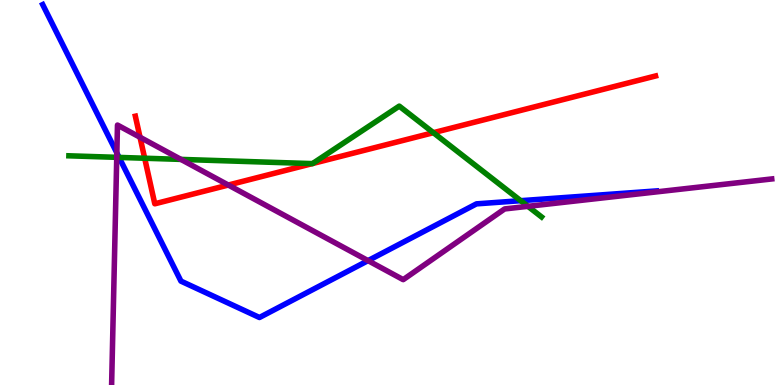[{'lines': ['blue', 'red'], 'intersections': []}, {'lines': ['green', 'red'], 'intersections': [{'x': 1.87, 'y': 5.89}, {'x': 4.03, 'y': 5.75}, {'x': 4.03, 'y': 5.75}, {'x': 5.59, 'y': 6.55}]}, {'lines': ['purple', 'red'], 'intersections': [{'x': 1.81, 'y': 6.43}, {'x': 2.95, 'y': 5.19}]}, {'lines': ['blue', 'green'], 'intersections': [{'x': 1.54, 'y': 5.91}, {'x': 6.72, 'y': 4.79}]}, {'lines': ['blue', 'purple'], 'intersections': [{'x': 1.51, 'y': 6.03}, {'x': 4.75, 'y': 3.23}]}, {'lines': ['green', 'purple'], 'intersections': [{'x': 1.51, 'y': 5.91}, {'x': 2.33, 'y': 5.86}, {'x': 6.81, 'y': 4.64}]}]